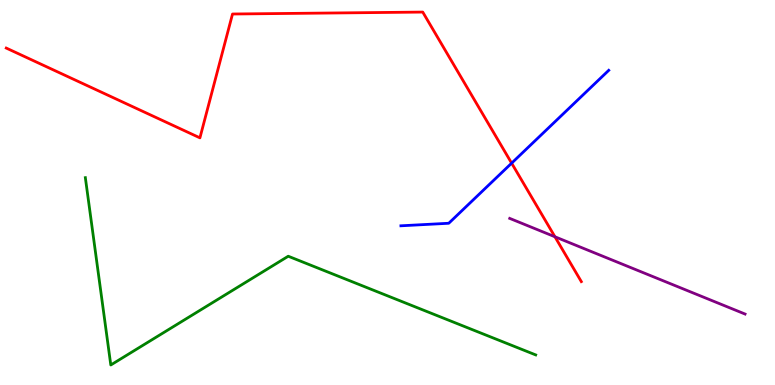[{'lines': ['blue', 'red'], 'intersections': [{'x': 6.6, 'y': 5.76}]}, {'lines': ['green', 'red'], 'intersections': []}, {'lines': ['purple', 'red'], 'intersections': [{'x': 7.16, 'y': 3.85}]}, {'lines': ['blue', 'green'], 'intersections': []}, {'lines': ['blue', 'purple'], 'intersections': []}, {'lines': ['green', 'purple'], 'intersections': []}]